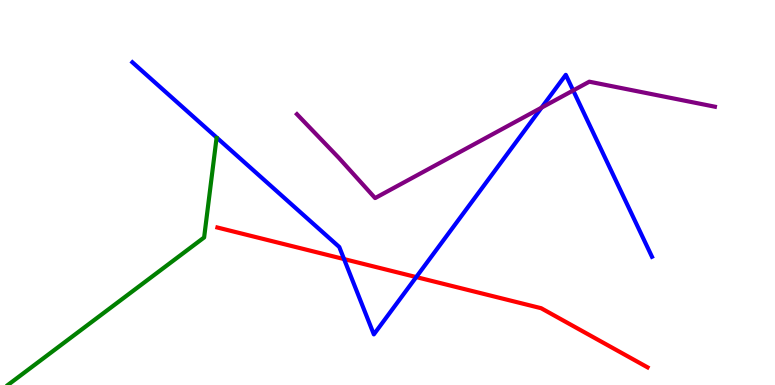[{'lines': ['blue', 'red'], 'intersections': [{'x': 4.44, 'y': 3.27}, {'x': 5.37, 'y': 2.8}]}, {'lines': ['green', 'red'], 'intersections': []}, {'lines': ['purple', 'red'], 'intersections': []}, {'lines': ['blue', 'green'], 'intersections': []}, {'lines': ['blue', 'purple'], 'intersections': [{'x': 6.99, 'y': 7.2}, {'x': 7.4, 'y': 7.65}]}, {'lines': ['green', 'purple'], 'intersections': []}]